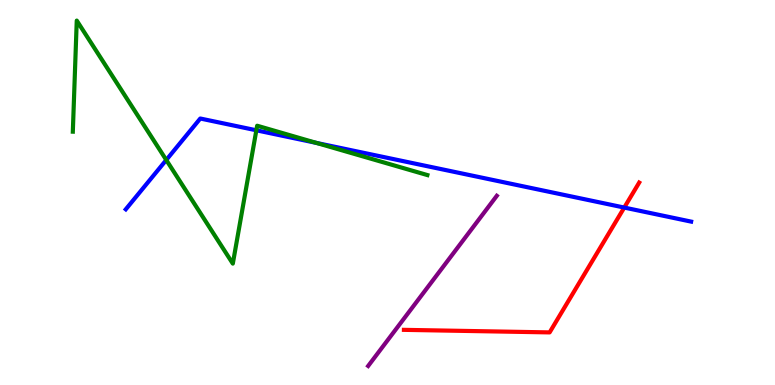[{'lines': ['blue', 'red'], 'intersections': [{'x': 8.05, 'y': 4.61}]}, {'lines': ['green', 'red'], 'intersections': []}, {'lines': ['purple', 'red'], 'intersections': []}, {'lines': ['blue', 'green'], 'intersections': [{'x': 2.15, 'y': 5.84}, {'x': 3.31, 'y': 6.62}, {'x': 4.08, 'y': 6.29}]}, {'lines': ['blue', 'purple'], 'intersections': []}, {'lines': ['green', 'purple'], 'intersections': []}]